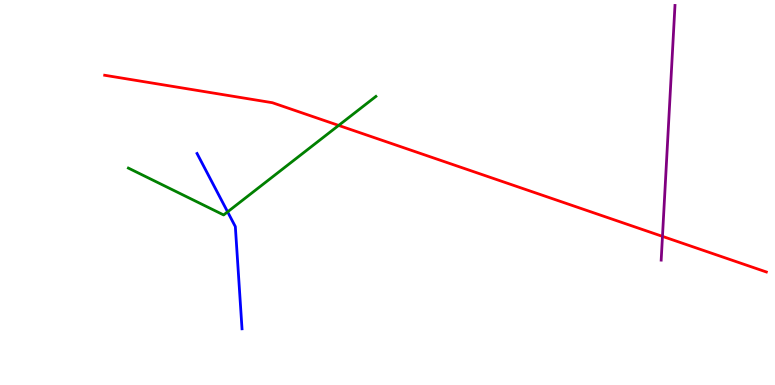[{'lines': ['blue', 'red'], 'intersections': []}, {'lines': ['green', 'red'], 'intersections': [{'x': 4.37, 'y': 6.74}]}, {'lines': ['purple', 'red'], 'intersections': [{'x': 8.55, 'y': 3.86}]}, {'lines': ['blue', 'green'], 'intersections': [{'x': 2.94, 'y': 4.5}]}, {'lines': ['blue', 'purple'], 'intersections': []}, {'lines': ['green', 'purple'], 'intersections': []}]